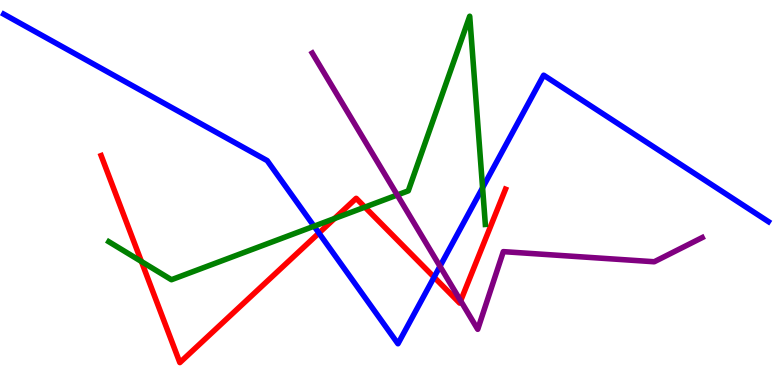[{'lines': ['blue', 'red'], 'intersections': [{'x': 4.12, 'y': 3.95}, {'x': 5.6, 'y': 2.8}]}, {'lines': ['green', 'red'], 'intersections': [{'x': 1.82, 'y': 3.21}, {'x': 4.32, 'y': 4.32}, {'x': 4.71, 'y': 4.62}]}, {'lines': ['purple', 'red'], 'intersections': [{'x': 5.94, 'y': 2.19}]}, {'lines': ['blue', 'green'], 'intersections': [{'x': 4.05, 'y': 4.12}, {'x': 6.23, 'y': 5.12}]}, {'lines': ['blue', 'purple'], 'intersections': [{'x': 5.68, 'y': 3.08}]}, {'lines': ['green', 'purple'], 'intersections': [{'x': 5.13, 'y': 4.94}]}]